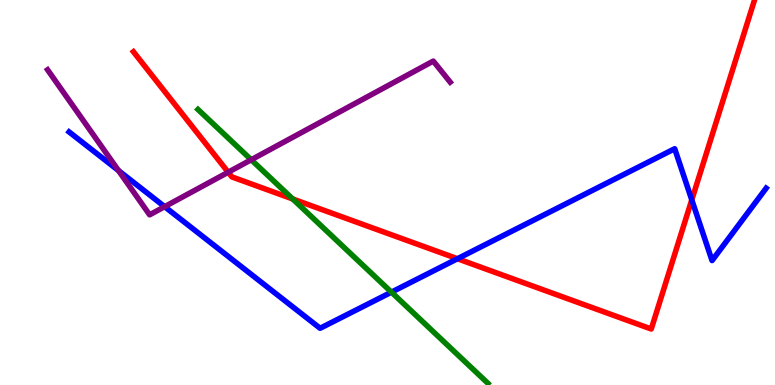[{'lines': ['blue', 'red'], 'intersections': [{'x': 5.9, 'y': 3.28}, {'x': 8.93, 'y': 4.81}]}, {'lines': ['green', 'red'], 'intersections': [{'x': 3.78, 'y': 4.83}]}, {'lines': ['purple', 'red'], 'intersections': [{'x': 2.94, 'y': 5.53}]}, {'lines': ['blue', 'green'], 'intersections': [{'x': 5.05, 'y': 2.41}]}, {'lines': ['blue', 'purple'], 'intersections': [{'x': 1.53, 'y': 5.57}, {'x': 2.12, 'y': 4.63}]}, {'lines': ['green', 'purple'], 'intersections': [{'x': 3.24, 'y': 5.85}]}]